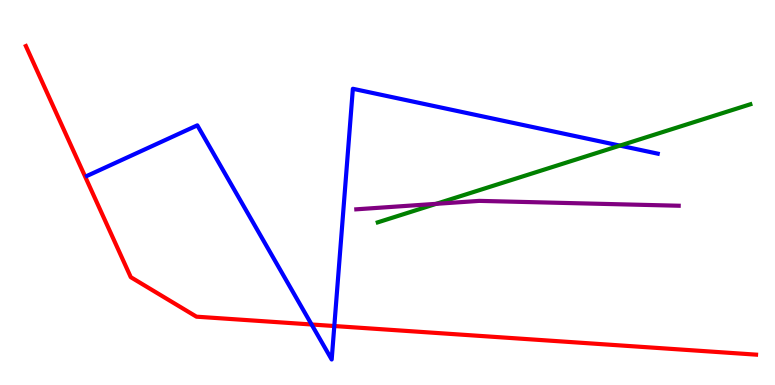[{'lines': ['blue', 'red'], 'intersections': [{'x': 4.02, 'y': 1.57}, {'x': 4.31, 'y': 1.53}]}, {'lines': ['green', 'red'], 'intersections': []}, {'lines': ['purple', 'red'], 'intersections': []}, {'lines': ['blue', 'green'], 'intersections': [{'x': 8.0, 'y': 6.22}]}, {'lines': ['blue', 'purple'], 'intersections': []}, {'lines': ['green', 'purple'], 'intersections': [{'x': 5.63, 'y': 4.71}]}]